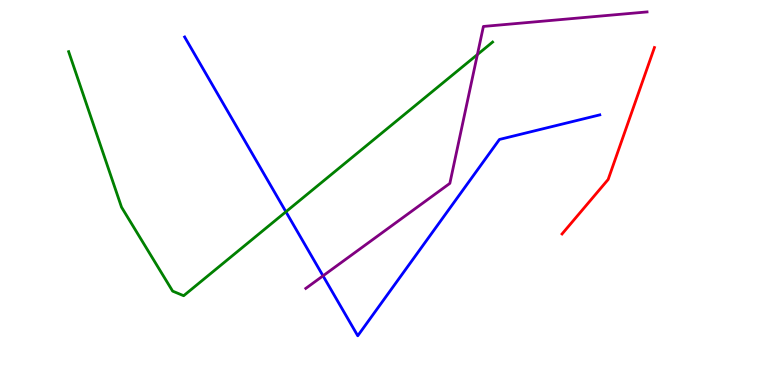[{'lines': ['blue', 'red'], 'intersections': []}, {'lines': ['green', 'red'], 'intersections': []}, {'lines': ['purple', 'red'], 'intersections': []}, {'lines': ['blue', 'green'], 'intersections': [{'x': 3.69, 'y': 4.5}]}, {'lines': ['blue', 'purple'], 'intersections': [{'x': 4.17, 'y': 2.84}]}, {'lines': ['green', 'purple'], 'intersections': [{'x': 6.16, 'y': 8.58}]}]